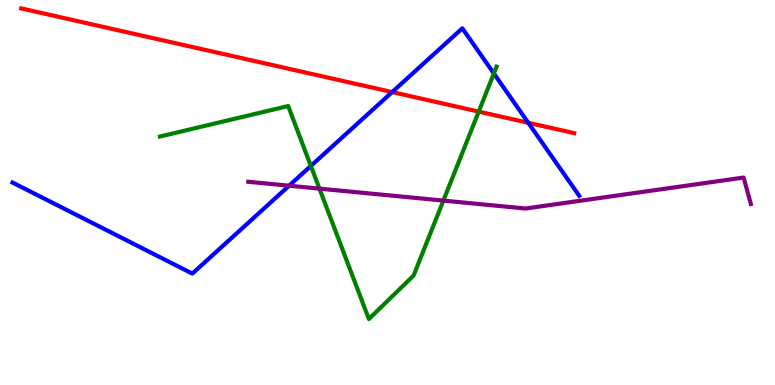[{'lines': ['blue', 'red'], 'intersections': [{'x': 5.06, 'y': 7.61}, {'x': 6.82, 'y': 6.81}]}, {'lines': ['green', 'red'], 'intersections': [{'x': 6.18, 'y': 7.1}]}, {'lines': ['purple', 'red'], 'intersections': []}, {'lines': ['blue', 'green'], 'intersections': [{'x': 4.01, 'y': 5.69}, {'x': 6.37, 'y': 8.09}]}, {'lines': ['blue', 'purple'], 'intersections': [{'x': 3.73, 'y': 5.18}]}, {'lines': ['green', 'purple'], 'intersections': [{'x': 4.12, 'y': 5.1}, {'x': 5.72, 'y': 4.79}]}]